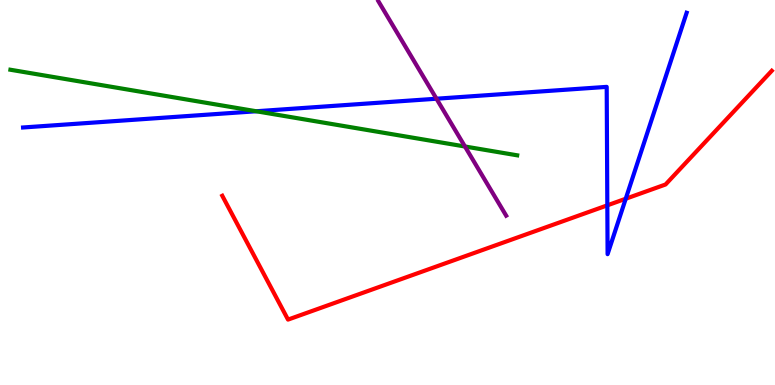[{'lines': ['blue', 'red'], 'intersections': [{'x': 7.84, 'y': 4.67}, {'x': 8.07, 'y': 4.84}]}, {'lines': ['green', 'red'], 'intersections': []}, {'lines': ['purple', 'red'], 'intersections': []}, {'lines': ['blue', 'green'], 'intersections': [{'x': 3.31, 'y': 7.11}]}, {'lines': ['blue', 'purple'], 'intersections': [{'x': 5.63, 'y': 7.44}]}, {'lines': ['green', 'purple'], 'intersections': [{'x': 6.0, 'y': 6.19}]}]